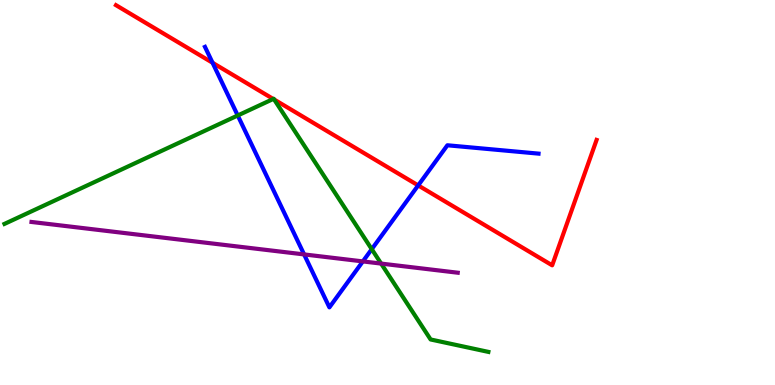[{'lines': ['blue', 'red'], 'intersections': [{'x': 2.74, 'y': 8.37}, {'x': 5.4, 'y': 5.18}]}, {'lines': ['green', 'red'], 'intersections': [{'x': 3.53, 'y': 7.43}, {'x': 3.54, 'y': 7.41}]}, {'lines': ['purple', 'red'], 'intersections': []}, {'lines': ['blue', 'green'], 'intersections': [{'x': 3.07, 'y': 7.0}, {'x': 4.8, 'y': 3.53}]}, {'lines': ['blue', 'purple'], 'intersections': [{'x': 3.92, 'y': 3.39}, {'x': 4.68, 'y': 3.21}]}, {'lines': ['green', 'purple'], 'intersections': [{'x': 4.92, 'y': 3.15}]}]